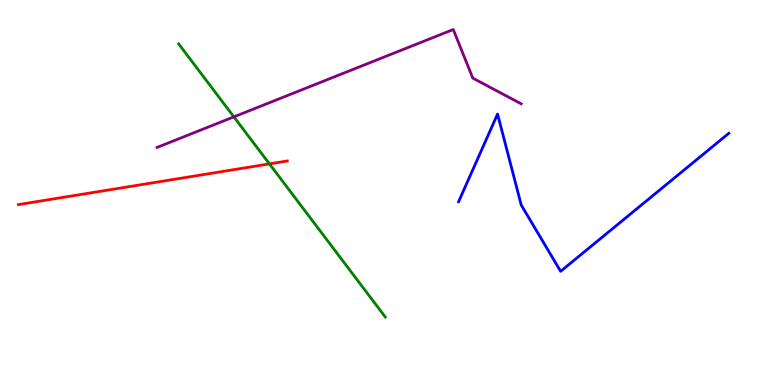[{'lines': ['blue', 'red'], 'intersections': []}, {'lines': ['green', 'red'], 'intersections': [{'x': 3.48, 'y': 5.74}]}, {'lines': ['purple', 'red'], 'intersections': []}, {'lines': ['blue', 'green'], 'intersections': []}, {'lines': ['blue', 'purple'], 'intersections': []}, {'lines': ['green', 'purple'], 'intersections': [{'x': 3.02, 'y': 6.96}]}]